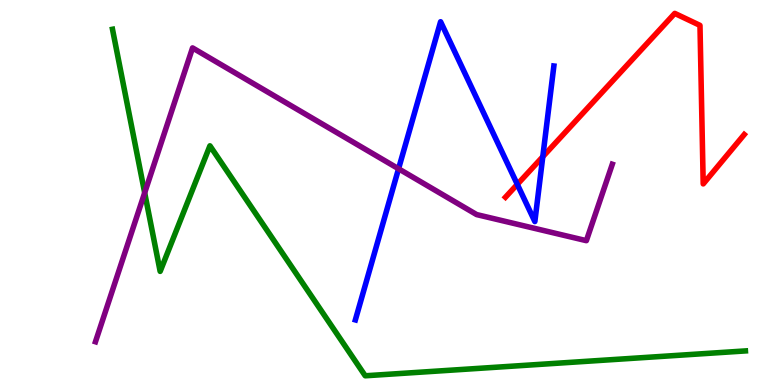[{'lines': ['blue', 'red'], 'intersections': [{'x': 6.67, 'y': 5.21}, {'x': 7.0, 'y': 5.93}]}, {'lines': ['green', 'red'], 'intersections': []}, {'lines': ['purple', 'red'], 'intersections': []}, {'lines': ['blue', 'green'], 'intersections': []}, {'lines': ['blue', 'purple'], 'intersections': [{'x': 5.14, 'y': 5.62}]}, {'lines': ['green', 'purple'], 'intersections': [{'x': 1.87, 'y': 4.99}]}]